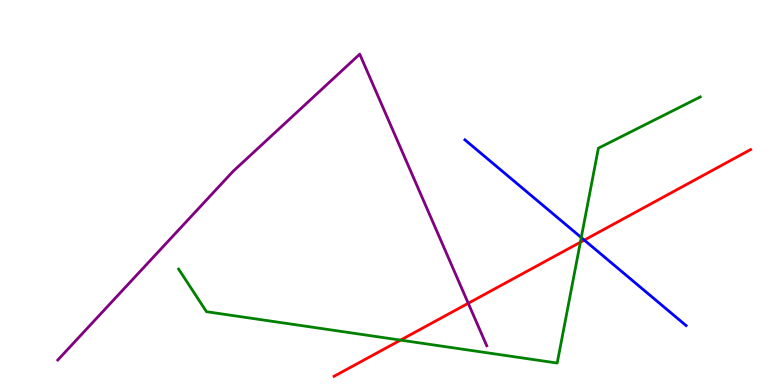[{'lines': ['blue', 'red'], 'intersections': [{'x': 7.54, 'y': 3.76}]}, {'lines': ['green', 'red'], 'intersections': [{'x': 5.17, 'y': 1.17}, {'x': 7.49, 'y': 3.71}]}, {'lines': ['purple', 'red'], 'intersections': [{'x': 6.04, 'y': 2.12}]}, {'lines': ['blue', 'green'], 'intersections': [{'x': 7.5, 'y': 3.83}]}, {'lines': ['blue', 'purple'], 'intersections': []}, {'lines': ['green', 'purple'], 'intersections': []}]